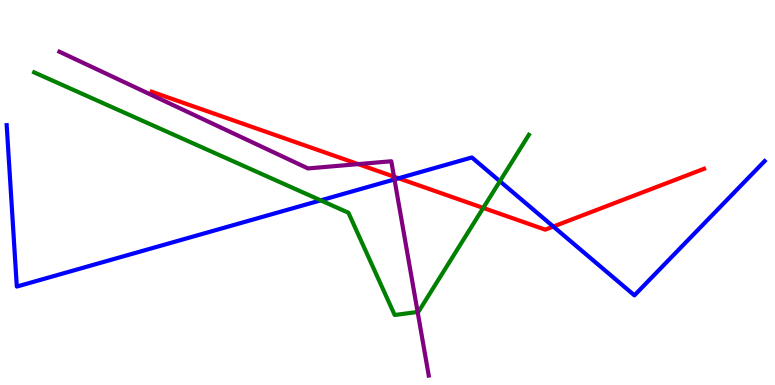[{'lines': ['blue', 'red'], 'intersections': [{'x': 5.14, 'y': 5.37}, {'x': 7.14, 'y': 4.12}]}, {'lines': ['green', 'red'], 'intersections': [{'x': 6.24, 'y': 4.6}]}, {'lines': ['purple', 'red'], 'intersections': [{'x': 4.62, 'y': 5.74}, {'x': 5.08, 'y': 5.41}]}, {'lines': ['blue', 'green'], 'intersections': [{'x': 4.14, 'y': 4.8}, {'x': 6.45, 'y': 5.29}]}, {'lines': ['blue', 'purple'], 'intersections': [{'x': 5.09, 'y': 5.34}]}, {'lines': ['green', 'purple'], 'intersections': [{'x': 5.39, 'y': 1.9}]}]